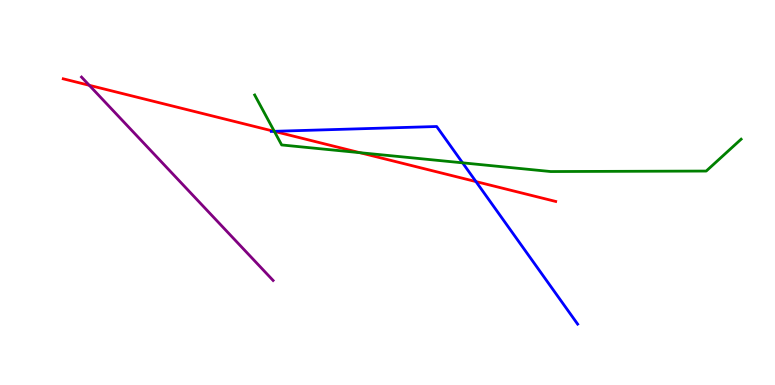[{'lines': ['blue', 'red'], 'intersections': [{'x': 3.54, 'y': 6.59}, {'x': 6.14, 'y': 5.28}]}, {'lines': ['green', 'red'], 'intersections': [{'x': 3.54, 'y': 6.59}, {'x': 4.64, 'y': 6.03}]}, {'lines': ['purple', 'red'], 'intersections': [{'x': 1.15, 'y': 7.78}]}, {'lines': ['blue', 'green'], 'intersections': [{'x': 3.54, 'y': 6.59}, {'x': 5.97, 'y': 5.77}]}, {'lines': ['blue', 'purple'], 'intersections': []}, {'lines': ['green', 'purple'], 'intersections': []}]